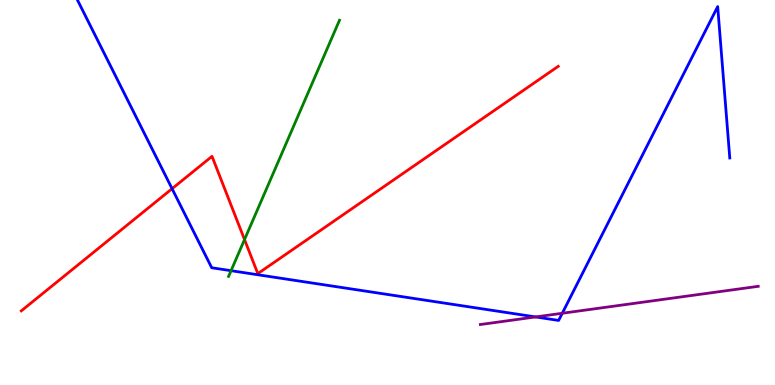[{'lines': ['blue', 'red'], 'intersections': [{'x': 2.22, 'y': 5.1}]}, {'lines': ['green', 'red'], 'intersections': [{'x': 3.16, 'y': 3.78}]}, {'lines': ['purple', 'red'], 'intersections': []}, {'lines': ['blue', 'green'], 'intersections': [{'x': 2.98, 'y': 2.97}]}, {'lines': ['blue', 'purple'], 'intersections': [{'x': 6.91, 'y': 1.77}, {'x': 7.26, 'y': 1.86}]}, {'lines': ['green', 'purple'], 'intersections': []}]